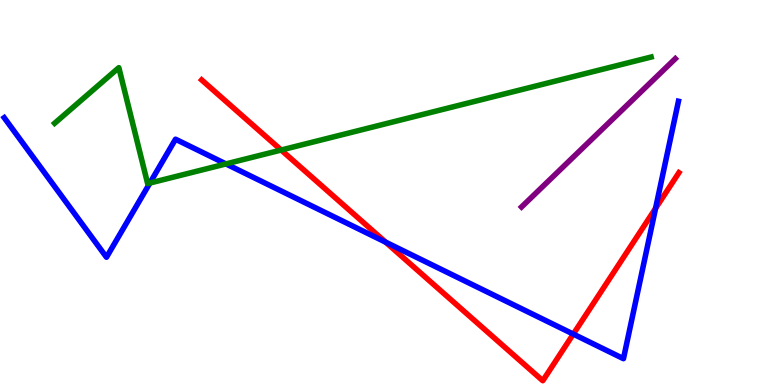[{'lines': ['blue', 'red'], 'intersections': [{'x': 4.98, 'y': 3.71}, {'x': 7.4, 'y': 1.32}, {'x': 8.46, 'y': 4.59}]}, {'lines': ['green', 'red'], 'intersections': [{'x': 3.63, 'y': 6.1}]}, {'lines': ['purple', 'red'], 'intersections': []}, {'lines': ['blue', 'green'], 'intersections': [{'x': 1.93, 'y': 5.25}, {'x': 2.92, 'y': 5.74}]}, {'lines': ['blue', 'purple'], 'intersections': []}, {'lines': ['green', 'purple'], 'intersections': []}]